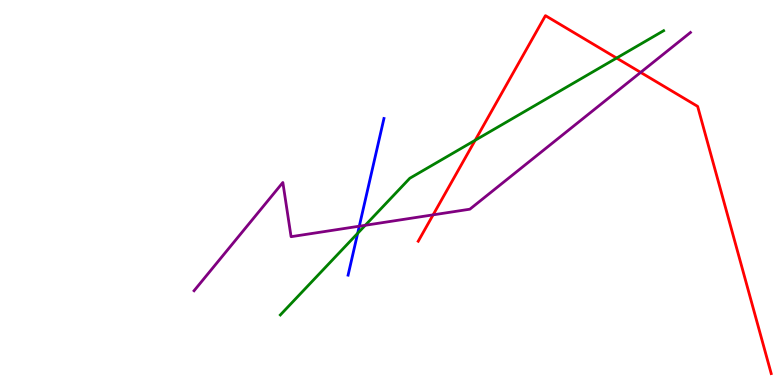[{'lines': ['blue', 'red'], 'intersections': []}, {'lines': ['green', 'red'], 'intersections': [{'x': 6.13, 'y': 6.36}, {'x': 7.96, 'y': 8.49}]}, {'lines': ['purple', 'red'], 'intersections': [{'x': 5.59, 'y': 4.42}, {'x': 8.27, 'y': 8.12}]}, {'lines': ['blue', 'green'], 'intersections': [{'x': 4.62, 'y': 3.94}]}, {'lines': ['blue', 'purple'], 'intersections': [{'x': 4.64, 'y': 4.12}]}, {'lines': ['green', 'purple'], 'intersections': [{'x': 4.71, 'y': 4.15}]}]